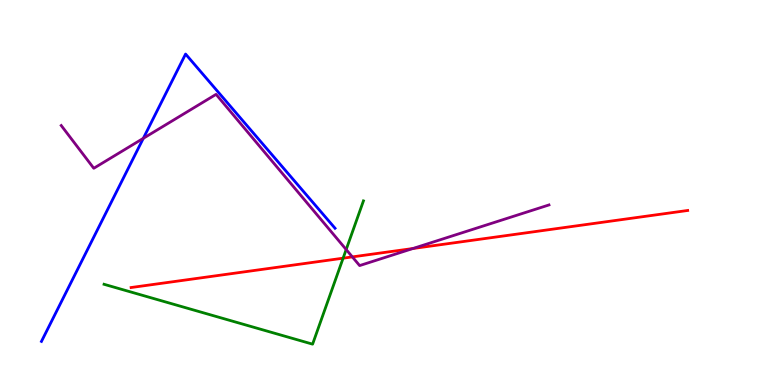[{'lines': ['blue', 'red'], 'intersections': []}, {'lines': ['green', 'red'], 'intersections': [{'x': 4.43, 'y': 3.29}]}, {'lines': ['purple', 'red'], 'intersections': [{'x': 4.55, 'y': 3.33}, {'x': 5.33, 'y': 3.55}]}, {'lines': ['blue', 'green'], 'intersections': []}, {'lines': ['blue', 'purple'], 'intersections': [{'x': 1.85, 'y': 6.41}]}, {'lines': ['green', 'purple'], 'intersections': [{'x': 4.47, 'y': 3.52}]}]